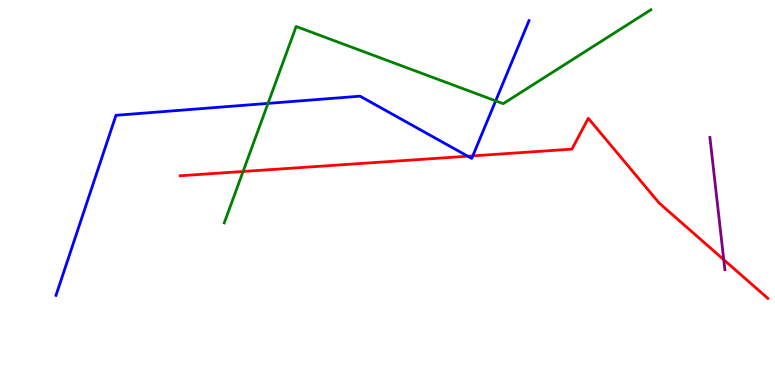[{'lines': ['blue', 'red'], 'intersections': [{'x': 6.04, 'y': 5.94}, {'x': 6.1, 'y': 5.95}]}, {'lines': ['green', 'red'], 'intersections': [{'x': 3.14, 'y': 5.55}]}, {'lines': ['purple', 'red'], 'intersections': [{'x': 9.34, 'y': 3.25}]}, {'lines': ['blue', 'green'], 'intersections': [{'x': 3.46, 'y': 7.31}, {'x': 6.4, 'y': 7.38}]}, {'lines': ['blue', 'purple'], 'intersections': []}, {'lines': ['green', 'purple'], 'intersections': []}]